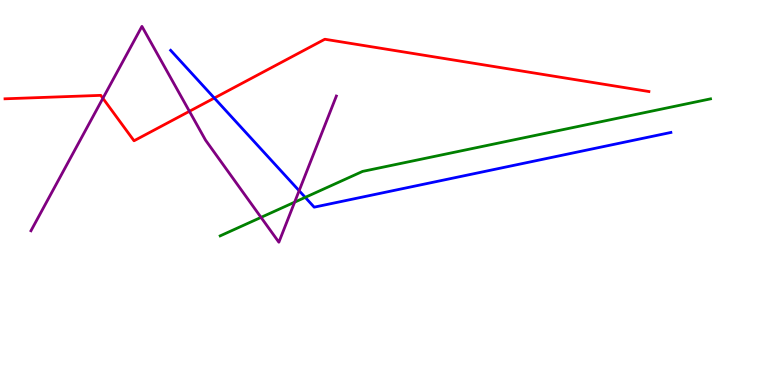[{'lines': ['blue', 'red'], 'intersections': [{'x': 2.77, 'y': 7.45}]}, {'lines': ['green', 'red'], 'intersections': []}, {'lines': ['purple', 'red'], 'intersections': [{'x': 1.33, 'y': 7.45}, {'x': 2.44, 'y': 7.11}]}, {'lines': ['blue', 'green'], 'intersections': [{'x': 3.94, 'y': 4.87}]}, {'lines': ['blue', 'purple'], 'intersections': [{'x': 3.86, 'y': 5.05}]}, {'lines': ['green', 'purple'], 'intersections': [{'x': 3.37, 'y': 4.35}, {'x': 3.8, 'y': 4.75}]}]